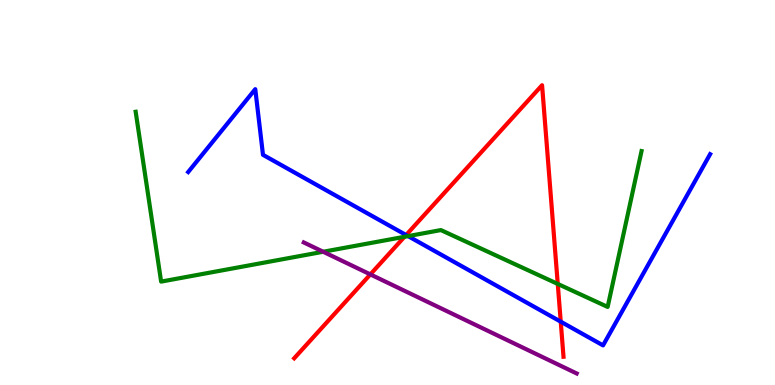[{'lines': ['blue', 'red'], 'intersections': [{'x': 5.24, 'y': 3.9}, {'x': 7.24, 'y': 1.64}]}, {'lines': ['green', 'red'], 'intersections': [{'x': 5.22, 'y': 3.85}, {'x': 7.2, 'y': 2.63}]}, {'lines': ['purple', 'red'], 'intersections': [{'x': 4.78, 'y': 2.87}]}, {'lines': ['blue', 'green'], 'intersections': [{'x': 5.27, 'y': 3.87}]}, {'lines': ['blue', 'purple'], 'intersections': []}, {'lines': ['green', 'purple'], 'intersections': [{'x': 4.17, 'y': 3.46}]}]